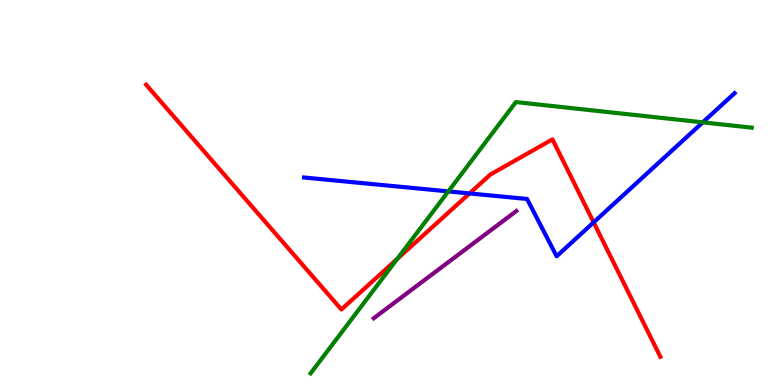[{'lines': ['blue', 'red'], 'intersections': [{'x': 6.06, 'y': 4.98}, {'x': 7.66, 'y': 4.22}]}, {'lines': ['green', 'red'], 'intersections': [{'x': 5.13, 'y': 3.27}]}, {'lines': ['purple', 'red'], 'intersections': []}, {'lines': ['blue', 'green'], 'intersections': [{'x': 5.78, 'y': 5.03}, {'x': 9.07, 'y': 6.82}]}, {'lines': ['blue', 'purple'], 'intersections': []}, {'lines': ['green', 'purple'], 'intersections': []}]